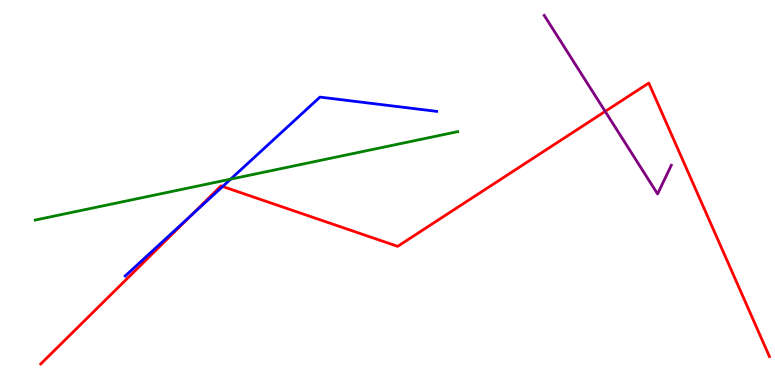[{'lines': ['blue', 'red'], 'intersections': [{'x': 2.46, 'y': 4.4}, {'x': 2.87, 'y': 5.16}]}, {'lines': ['green', 'red'], 'intersections': []}, {'lines': ['purple', 'red'], 'intersections': [{'x': 7.81, 'y': 7.11}]}, {'lines': ['blue', 'green'], 'intersections': [{'x': 2.98, 'y': 5.35}]}, {'lines': ['blue', 'purple'], 'intersections': []}, {'lines': ['green', 'purple'], 'intersections': []}]